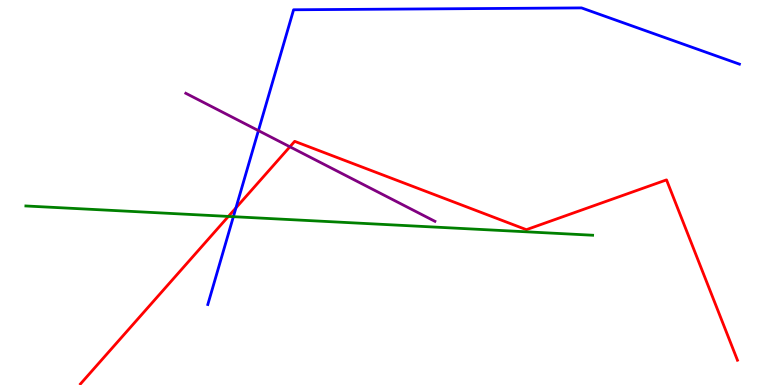[{'lines': ['blue', 'red'], 'intersections': [{'x': 3.04, 'y': 4.6}]}, {'lines': ['green', 'red'], 'intersections': [{'x': 2.95, 'y': 4.38}]}, {'lines': ['purple', 'red'], 'intersections': [{'x': 3.74, 'y': 6.19}]}, {'lines': ['blue', 'green'], 'intersections': [{'x': 3.01, 'y': 4.37}]}, {'lines': ['blue', 'purple'], 'intersections': [{'x': 3.33, 'y': 6.61}]}, {'lines': ['green', 'purple'], 'intersections': []}]